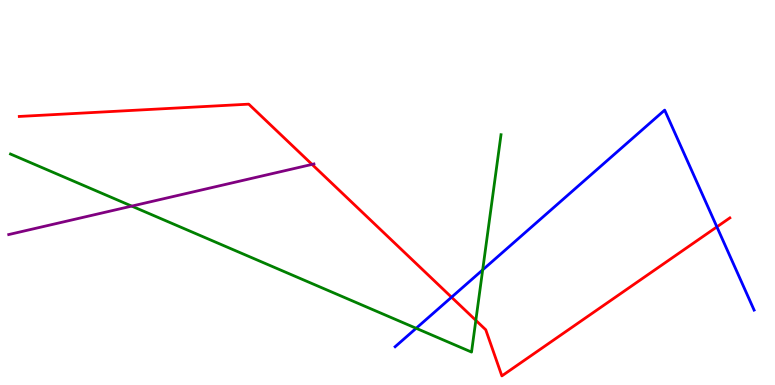[{'lines': ['blue', 'red'], 'intersections': [{'x': 5.83, 'y': 2.28}, {'x': 9.25, 'y': 4.11}]}, {'lines': ['green', 'red'], 'intersections': [{'x': 6.14, 'y': 1.68}]}, {'lines': ['purple', 'red'], 'intersections': [{'x': 4.03, 'y': 5.73}]}, {'lines': ['blue', 'green'], 'intersections': [{'x': 5.37, 'y': 1.47}, {'x': 6.23, 'y': 2.99}]}, {'lines': ['blue', 'purple'], 'intersections': []}, {'lines': ['green', 'purple'], 'intersections': [{'x': 1.7, 'y': 4.65}]}]